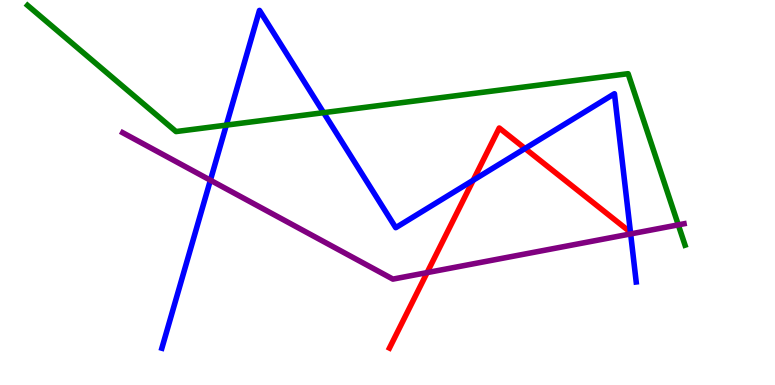[{'lines': ['blue', 'red'], 'intersections': [{'x': 6.11, 'y': 5.32}, {'x': 6.77, 'y': 6.14}]}, {'lines': ['green', 'red'], 'intersections': []}, {'lines': ['purple', 'red'], 'intersections': [{'x': 5.51, 'y': 2.92}]}, {'lines': ['blue', 'green'], 'intersections': [{'x': 2.92, 'y': 6.75}, {'x': 4.18, 'y': 7.07}]}, {'lines': ['blue', 'purple'], 'intersections': [{'x': 2.71, 'y': 5.32}, {'x': 8.14, 'y': 3.92}]}, {'lines': ['green', 'purple'], 'intersections': [{'x': 8.75, 'y': 4.16}]}]